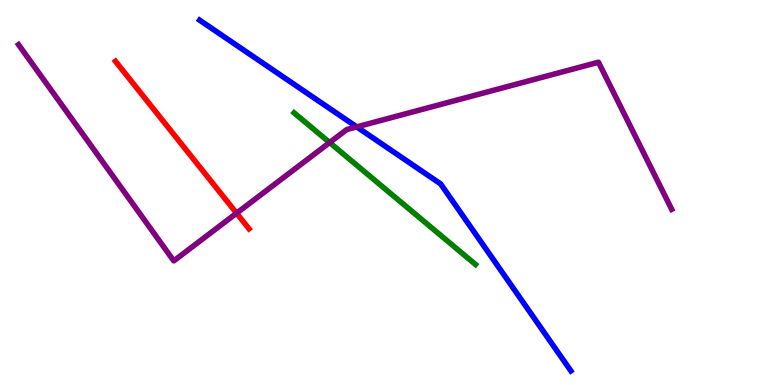[{'lines': ['blue', 'red'], 'intersections': []}, {'lines': ['green', 'red'], 'intersections': []}, {'lines': ['purple', 'red'], 'intersections': [{'x': 3.05, 'y': 4.46}]}, {'lines': ['blue', 'green'], 'intersections': []}, {'lines': ['blue', 'purple'], 'intersections': [{'x': 4.6, 'y': 6.7}]}, {'lines': ['green', 'purple'], 'intersections': [{'x': 4.25, 'y': 6.3}]}]